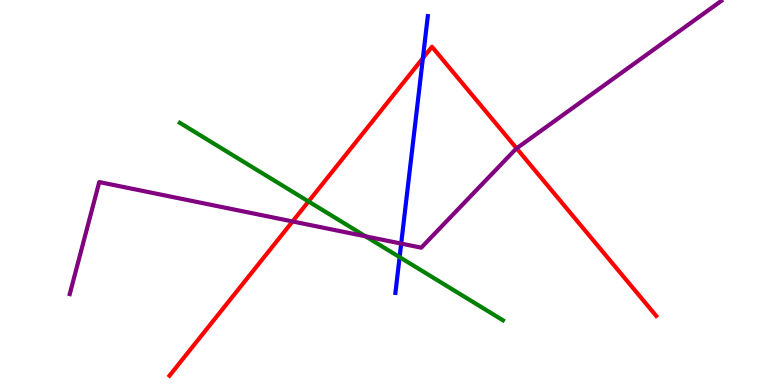[{'lines': ['blue', 'red'], 'intersections': [{'x': 5.46, 'y': 8.49}]}, {'lines': ['green', 'red'], 'intersections': [{'x': 3.98, 'y': 4.77}]}, {'lines': ['purple', 'red'], 'intersections': [{'x': 3.78, 'y': 4.25}, {'x': 6.67, 'y': 6.15}]}, {'lines': ['blue', 'green'], 'intersections': [{'x': 5.16, 'y': 3.32}]}, {'lines': ['blue', 'purple'], 'intersections': [{'x': 5.18, 'y': 3.67}]}, {'lines': ['green', 'purple'], 'intersections': [{'x': 4.72, 'y': 3.86}]}]